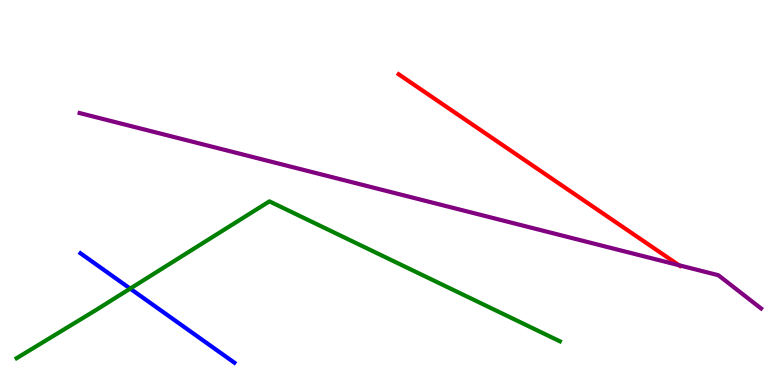[{'lines': ['blue', 'red'], 'intersections': []}, {'lines': ['green', 'red'], 'intersections': []}, {'lines': ['purple', 'red'], 'intersections': [{'x': 8.76, 'y': 3.11}]}, {'lines': ['blue', 'green'], 'intersections': [{'x': 1.68, 'y': 2.5}]}, {'lines': ['blue', 'purple'], 'intersections': []}, {'lines': ['green', 'purple'], 'intersections': []}]